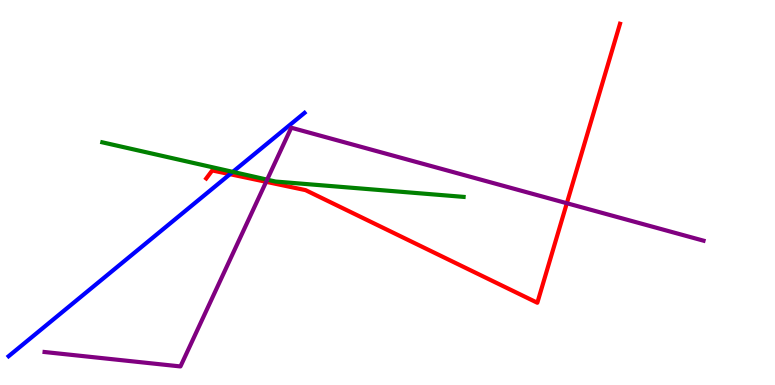[{'lines': ['blue', 'red'], 'intersections': [{'x': 2.97, 'y': 5.48}]}, {'lines': ['green', 'red'], 'intersections': []}, {'lines': ['purple', 'red'], 'intersections': [{'x': 3.43, 'y': 5.28}, {'x': 7.31, 'y': 4.72}]}, {'lines': ['blue', 'green'], 'intersections': [{'x': 3.0, 'y': 5.54}]}, {'lines': ['blue', 'purple'], 'intersections': []}, {'lines': ['green', 'purple'], 'intersections': [{'x': 3.45, 'y': 5.33}]}]